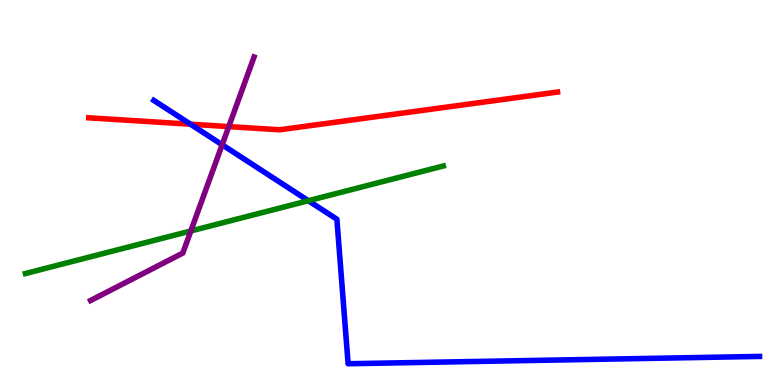[{'lines': ['blue', 'red'], 'intersections': [{'x': 2.46, 'y': 6.77}]}, {'lines': ['green', 'red'], 'intersections': []}, {'lines': ['purple', 'red'], 'intersections': [{'x': 2.95, 'y': 6.71}]}, {'lines': ['blue', 'green'], 'intersections': [{'x': 3.98, 'y': 4.79}]}, {'lines': ['blue', 'purple'], 'intersections': [{'x': 2.87, 'y': 6.24}]}, {'lines': ['green', 'purple'], 'intersections': [{'x': 2.46, 'y': 4.0}]}]